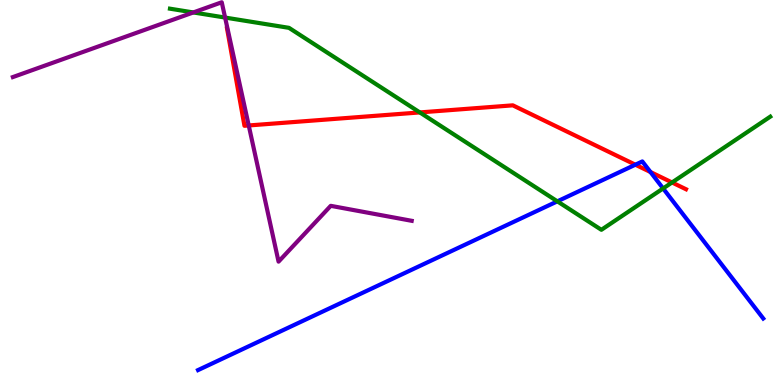[{'lines': ['blue', 'red'], 'intersections': [{'x': 8.2, 'y': 5.72}, {'x': 8.39, 'y': 5.53}]}, {'lines': ['green', 'red'], 'intersections': [{'x': 5.42, 'y': 7.08}, {'x': 8.67, 'y': 5.26}]}, {'lines': ['purple', 'red'], 'intersections': [{'x': 3.21, 'y': 6.74}]}, {'lines': ['blue', 'green'], 'intersections': [{'x': 7.19, 'y': 4.77}, {'x': 8.56, 'y': 5.11}]}, {'lines': ['blue', 'purple'], 'intersections': []}, {'lines': ['green', 'purple'], 'intersections': [{'x': 2.49, 'y': 9.68}, {'x': 2.9, 'y': 9.54}]}]